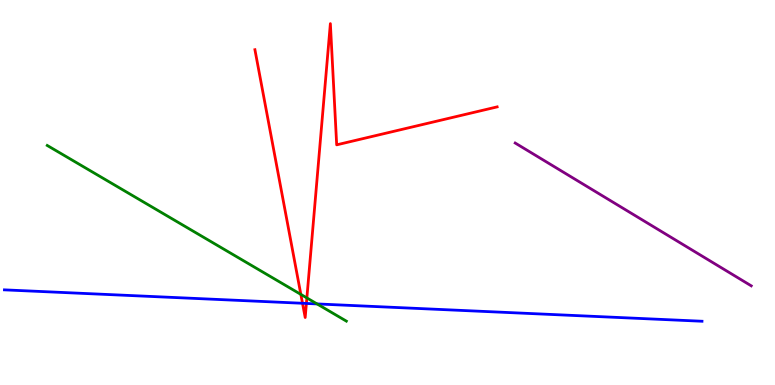[{'lines': ['blue', 'red'], 'intersections': [{'x': 3.9, 'y': 2.12}, {'x': 3.95, 'y': 2.12}]}, {'lines': ['green', 'red'], 'intersections': [{'x': 3.88, 'y': 2.35}, {'x': 3.96, 'y': 2.26}]}, {'lines': ['purple', 'red'], 'intersections': []}, {'lines': ['blue', 'green'], 'intersections': [{'x': 4.09, 'y': 2.11}]}, {'lines': ['blue', 'purple'], 'intersections': []}, {'lines': ['green', 'purple'], 'intersections': []}]